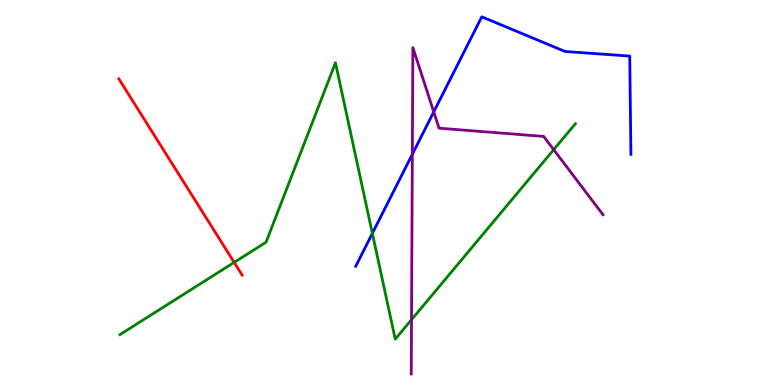[{'lines': ['blue', 'red'], 'intersections': []}, {'lines': ['green', 'red'], 'intersections': [{'x': 3.02, 'y': 3.18}]}, {'lines': ['purple', 'red'], 'intersections': []}, {'lines': ['blue', 'green'], 'intersections': [{'x': 4.8, 'y': 3.94}]}, {'lines': ['blue', 'purple'], 'intersections': [{'x': 5.32, 'y': 5.99}, {'x': 5.6, 'y': 7.09}]}, {'lines': ['green', 'purple'], 'intersections': [{'x': 5.31, 'y': 1.7}, {'x': 7.14, 'y': 6.11}]}]